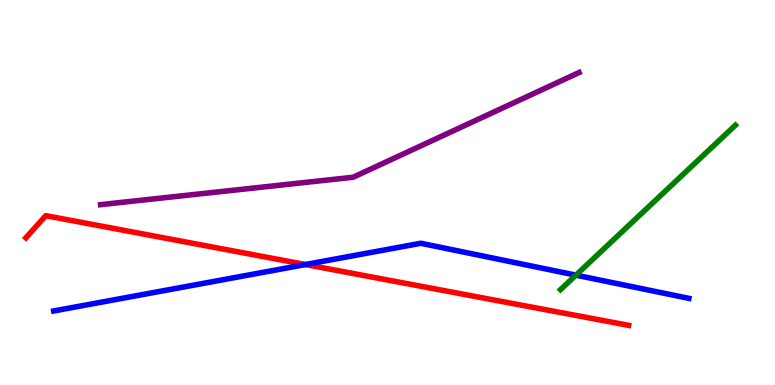[{'lines': ['blue', 'red'], 'intersections': [{'x': 3.94, 'y': 3.13}]}, {'lines': ['green', 'red'], 'intersections': []}, {'lines': ['purple', 'red'], 'intersections': []}, {'lines': ['blue', 'green'], 'intersections': [{'x': 7.43, 'y': 2.85}]}, {'lines': ['blue', 'purple'], 'intersections': []}, {'lines': ['green', 'purple'], 'intersections': []}]